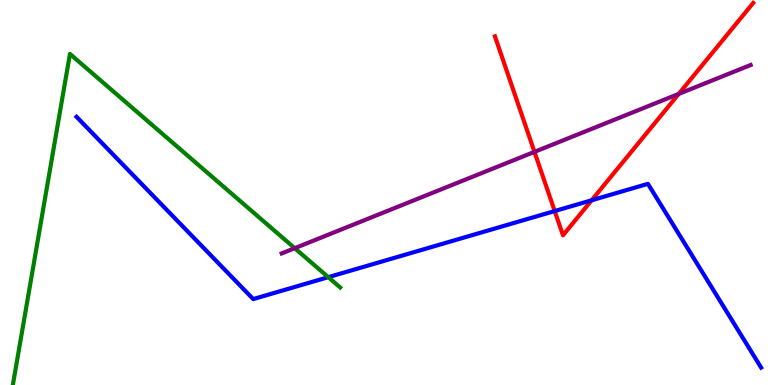[{'lines': ['blue', 'red'], 'intersections': [{'x': 7.16, 'y': 4.52}, {'x': 7.63, 'y': 4.8}]}, {'lines': ['green', 'red'], 'intersections': []}, {'lines': ['purple', 'red'], 'intersections': [{'x': 6.9, 'y': 6.06}, {'x': 8.76, 'y': 7.56}]}, {'lines': ['blue', 'green'], 'intersections': [{'x': 4.24, 'y': 2.8}]}, {'lines': ['blue', 'purple'], 'intersections': []}, {'lines': ['green', 'purple'], 'intersections': [{'x': 3.8, 'y': 3.55}]}]